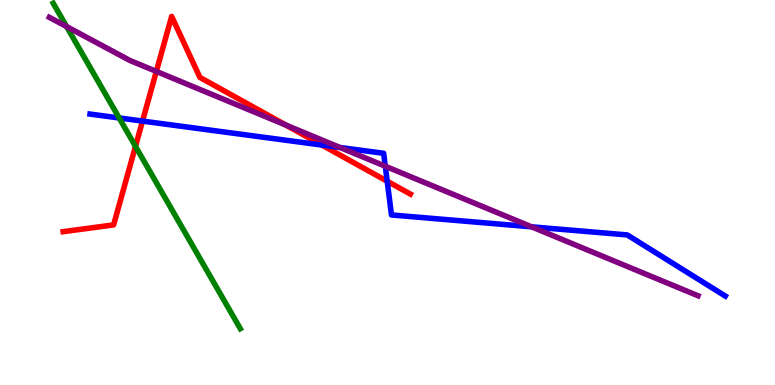[{'lines': ['blue', 'red'], 'intersections': [{'x': 1.84, 'y': 6.86}, {'x': 4.15, 'y': 6.23}, {'x': 5.0, 'y': 5.29}]}, {'lines': ['green', 'red'], 'intersections': [{'x': 1.75, 'y': 6.2}]}, {'lines': ['purple', 'red'], 'intersections': [{'x': 2.02, 'y': 8.15}, {'x': 3.69, 'y': 6.75}]}, {'lines': ['blue', 'green'], 'intersections': [{'x': 1.54, 'y': 6.94}]}, {'lines': ['blue', 'purple'], 'intersections': [{'x': 4.39, 'y': 6.17}, {'x': 4.97, 'y': 5.68}, {'x': 6.86, 'y': 4.11}]}, {'lines': ['green', 'purple'], 'intersections': [{'x': 0.86, 'y': 9.31}]}]